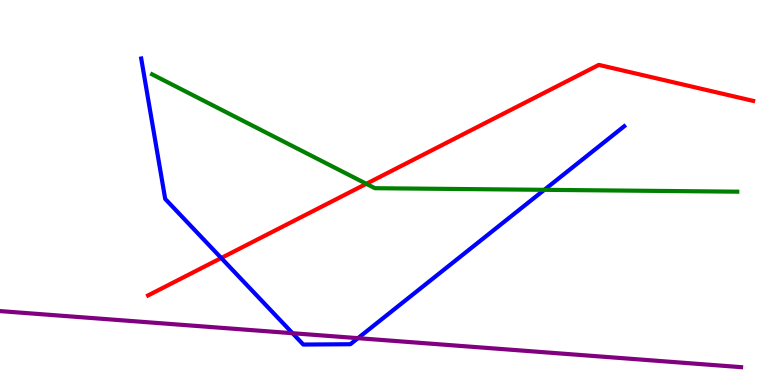[{'lines': ['blue', 'red'], 'intersections': [{'x': 2.85, 'y': 3.3}]}, {'lines': ['green', 'red'], 'intersections': [{'x': 4.73, 'y': 5.23}]}, {'lines': ['purple', 'red'], 'intersections': []}, {'lines': ['blue', 'green'], 'intersections': [{'x': 7.02, 'y': 5.07}]}, {'lines': ['blue', 'purple'], 'intersections': [{'x': 3.77, 'y': 1.35}, {'x': 4.62, 'y': 1.22}]}, {'lines': ['green', 'purple'], 'intersections': []}]